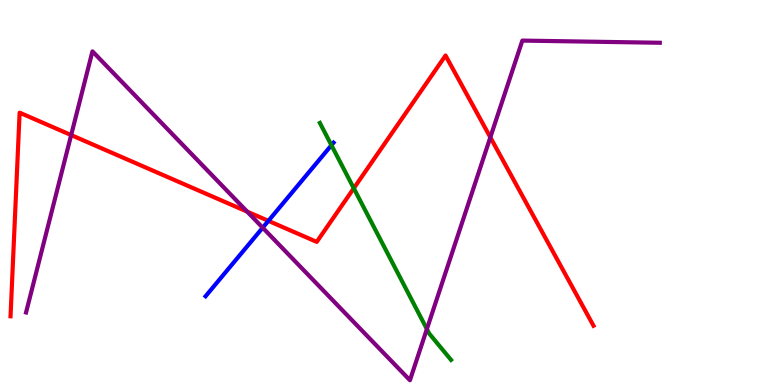[{'lines': ['blue', 'red'], 'intersections': [{'x': 3.46, 'y': 4.26}]}, {'lines': ['green', 'red'], 'intersections': [{'x': 4.57, 'y': 5.11}]}, {'lines': ['purple', 'red'], 'intersections': [{'x': 0.918, 'y': 6.49}, {'x': 3.19, 'y': 4.5}, {'x': 6.33, 'y': 6.43}]}, {'lines': ['blue', 'green'], 'intersections': [{'x': 4.28, 'y': 6.23}]}, {'lines': ['blue', 'purple'], 'intersections': [{'x': 3.39, 'y': 4.09}]}, {'lines': ['green', 'purple'], 'intersections': [{'x': 5.51, 'y': 1.45}]}]